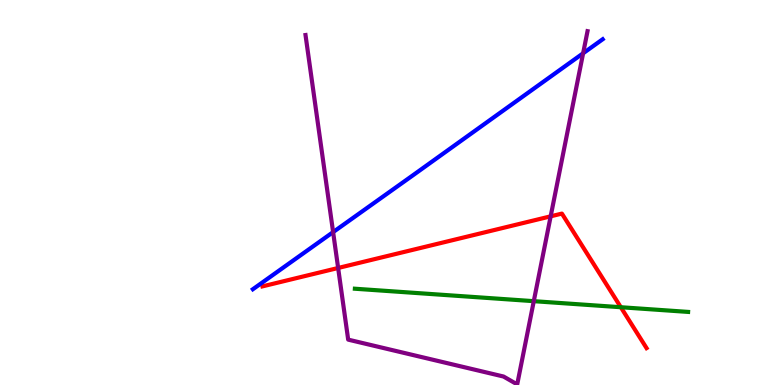[{'lines': ['blue', 'red'], 'intersections': []}, {'lines': ['green', 'red'], 'intersections': [{'x': 8.01, 'y': 2.02}]}, {'lines': ['purple', 'red'], 'intersections': [{'x': 4.36, 'y': 3.04}, {'x': 7.11, 'y': 4.38}]}, {'lines': ['blue', 'green'], 'intersections': []}, {'lines': ['blue', 'purple'], 'intersections': [{'x': 4.3, 'y': 3.97}, {'x': 7.52, 'y': 8.62}]}, {'lines': ['green', 'purple'], 'intersections': [{'x': 6.89, 'y': 2.18}]}]